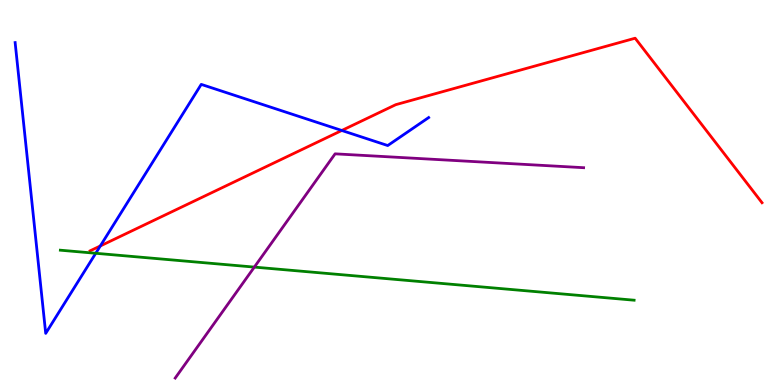[{'lines': ['blue', 'red'], 'intersections': [{'x': 1.29, 'y': 3.61}, {'x': 4.41, 'y': 6.61}]}, {'lines': ['green', 'red'], 'intersections': []}, {'lines': ['purple', 'red'], 'intersections': []}, {'lines': ['blue', 'green'], 'intersections': [{'x': 1.24, 'y': 3.42}]}, {'lines': ['blue', 'purple'], 'intersections': []}, {'lines': ['green', 'purple'], 'intersections': [{'x': 3.28, 'y': 3.06}]}]